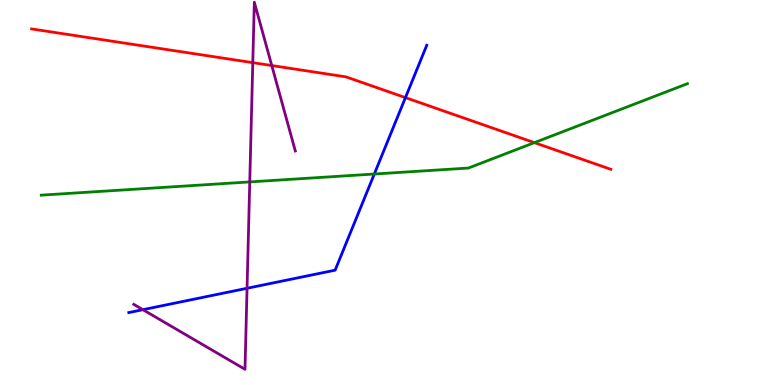[{'lines': ['blue', 'red'], 'intersections': [{'x': 5.23, 'y': 7.46}]}, {'lines': ['green', 'red'], 'intersections': [{'x': 6.9, 'y': 6.3}]}, {'lines': ['purple', 'red'], 'intersections': [{'x': 3.26, 'y': 8.37}, {'x': 3.51, 'y': 8.3}]}, {'lines': ['blue', 'green'], 'intersections': [{'x': 4.83, 'y': 5.48}]}, {'lines': ['blue', 'purple'], 'intersections': [{'x': 1.84, 'y': 1.96}, {'x': 3.19, 'y': 2.51}]}, {'lines': ['green', 'purple'], 'intersections': [{'x': 3.22, 'y': 5.27}]}]